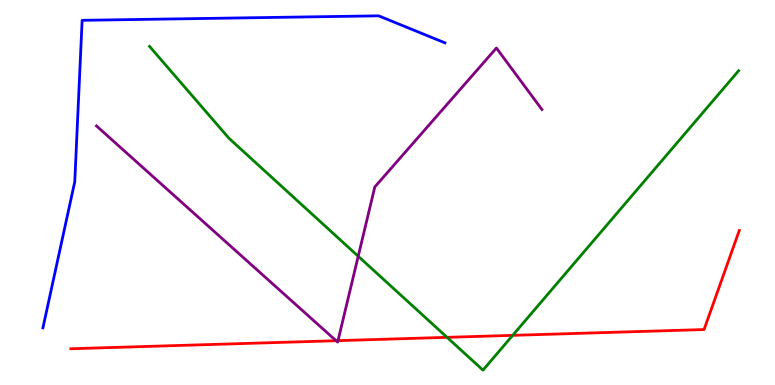[{'lines': ['blue', 'red'], 'intersections': []}, {'lines': ['green', 'red'], 'intersections': [{'x': 5.77, 'y': 1.24}, {'x': 6.62, 'y': 1.29}]}, {'lines': ['purple', 'red'], 'intersections': [{'x': 4.34, 'y': 1.15}, {'x': 4.36, 'y': 1.15}]}, {'lines': ['blue', 'green'], 'intersections': []}, {'lines': ['blue', 'purple'], 'intersections': []}, {'lines': ['green', 'purple'], 'intersections': [{'x': 4.62, 'y': 3.34}]}]